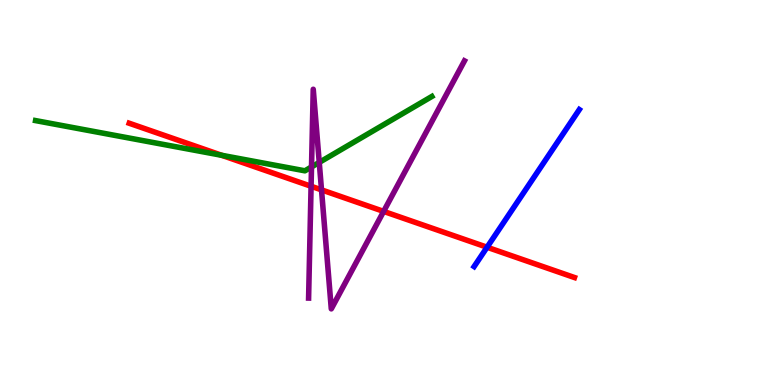[{'lines': ['blue', 'red'], 'intersections': [{'x': 6.28, 'y': 3.58}]}, {'lines': ['green', 'red'], 'intersections': [{'x': 2.86, 'y': 5.97}]}, {'lines': ['purple', 'red'], 'intersections': [{'x': 4.01, 'y': 5.16}, {'x': 4.15, 'y': 5.07}, {'x': 4.95, 'y': 4.51}]}, {'lines': ['blue', 'green'], 'intersections': []}, {'lines': ['blue', 'purple'], 'intersections': []}, {'lines': ['green', 'purple'], 'intersections': [{'x': 4.02, 'y': 5.66}, {'x': 4.12, 'y': 5.78}]}]